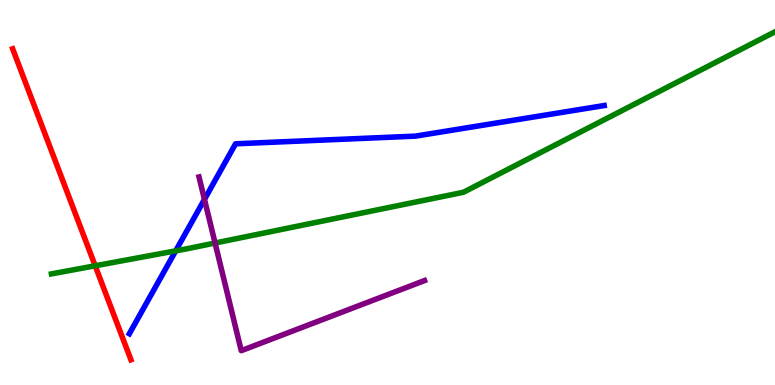[{'lines': ['blue', 'red'], 'intersections': []}, {'lines': ['green', 'red'], 'intersections': [{'x': 1.23, 'y': 3.1}]}, {'lines': ['purple', 'red'], 'intersections': []}, {'lines': ['blue', 'green'], 'intersections': [{'x': 2.27, 'y': 3.48}]}, {'lines': ['blue', 'purple'], 'intersections': [{'x': 2.64, 'y': 4.82}]}, {'lines': ['green', 'purple'], 'intersections': [{'x': 2.78, 'y': 3.69}]}]